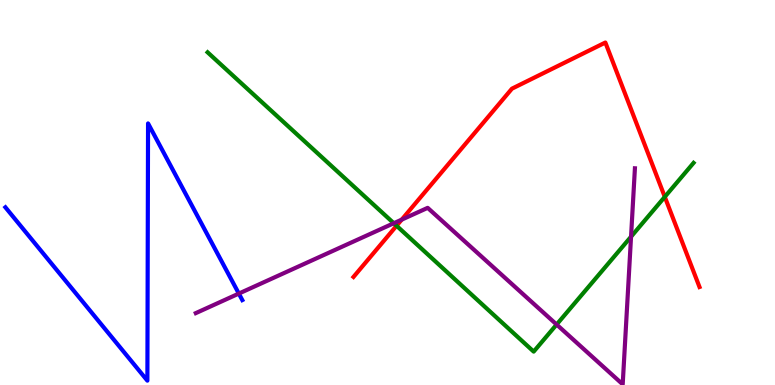[{'lines': ['blue', 'red'], 'intersections': []}, {'lines': ['green', 'red'], 'intersections': [{'x': 5.12, 'y': 4.14}, {'x': 8.58, 'y': 4.89}]}, {'lines': ['purple', 'red'], 'intersections': [{'x': 5.18, 'y': 4.3}]}, {'lines': ['blue', 'green'], 'intersections': []}, {'lines': ['blue', 'purple'], 'intersections': [{'x': 3.08, 'y': 2.37}]}, {'lines': ['green', 'purple'], 'intersections': [{'x': 5.08, 'y': 4.2}, {'x': 7.18, 'y': 1.57}, {'x': 8.14, 'y': 3.85}]}]